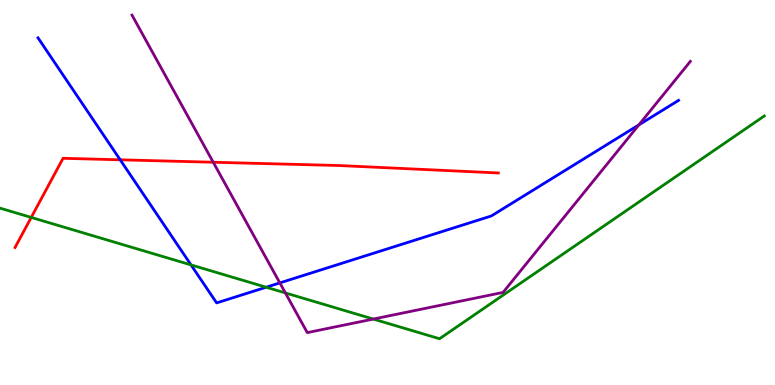[{'lines': ['blue', 'red'], 'intersections': [{'x': 1.55, 'y': 5.85}]}, {'lines': ['green', 'red'], 'intersections': [{'x': 0.403, 'y': 4.35}]}, {'lines': ['purple', 'red'], 'intersections': [{'x': 2.75, 'y': 5.79}]}, {'lines': ['blue', 'green'], 'intersections': [{'x': 2.46, 'y': 3.12}, {'x': 3.43, 'y': 2.54}]}, {'lines': ['blue', 'purple'], 'intersections': [{'x': 3.61, 'y': 2.65}, {'x': 8.24, 'y': 6.76}]}, {'lines': ['green', 'purple'], 'intersections': [{'x': 3.68, 'y': 2.39}, {'x': 4.82, 'y': 1.71}]}]